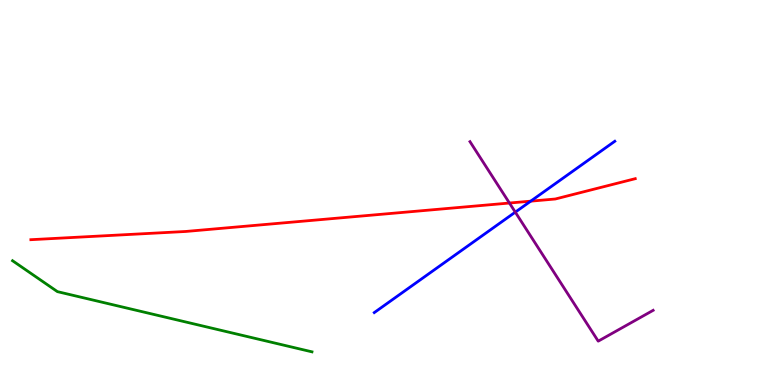[{'lines': ['blue', 'red'], 'intersections': [{'x': 6.85, 'y': 4.78}]}, {'lines': ['green', 'red'], 'intersections': []}, {'lines': ['purple', 'red'], 'intersections': [{'x': 6.57, 'y': 4.73}]}, {'lines': ['blue', 'green'], 'intersections': []}, {'lines': ['blue', 'purple'], 'intersections': [{'x': 6.65, 'y': 4.49}]}, {'lines': ['green', 'purple'], 'intersections': []}]